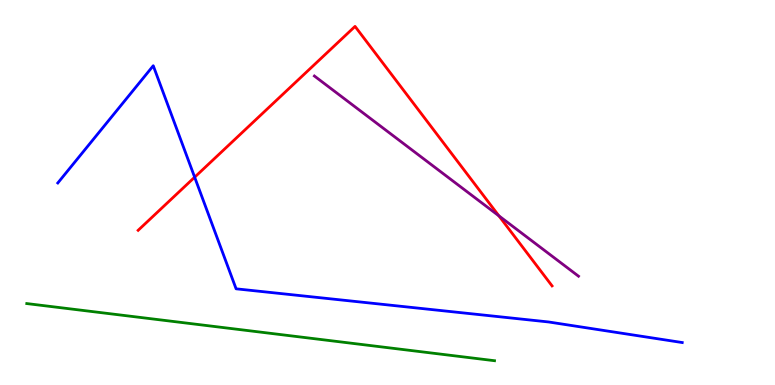[{'lines': ['blue', 'red'], 'intersections': [{'x': 2.51, 'y': 5.4}]}, {'lines': ['green', 'red'], 'intersections': []}, {'lines': ['purple', 'red'], 'intersections': [{'x': 6.44, 'y': 4.39}]}, {'lines': ['blue', 'green'], 'intersections': []}, {'lines': ['blue', 'purple'], 'intersections': []}, {'lines': ['green', 'purple'], 'intersections': []}]